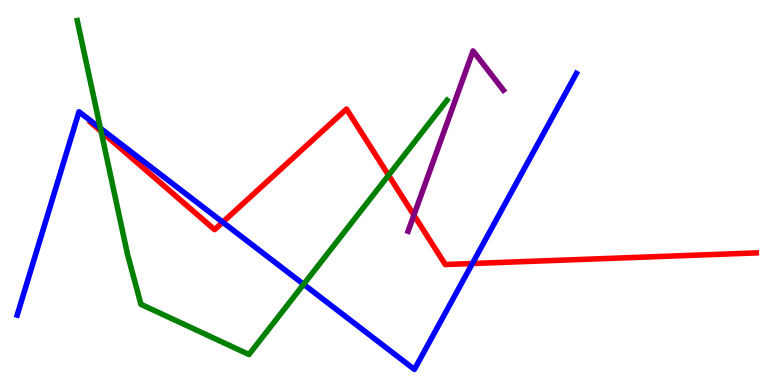[{'lines': ['blue', 'red'], 'intersections': [{'x': 2.87, 'y': 4.23}, {'x': 6.1, 'y': 3.16}]}, {'lines': ['green', 'red'], 'intersections': [{'x': 1.3, 'y': 6.59}, {'x': 5.01, 'y': 5.45}]}, {'lines': ['purple', 'red'], 'intersections': [{'x': 5.34, 'y': 4.41}]}, {'lines': ['blue', 'green'], 'intersections': [{'x': 1.3, 'y': 6.67}, {'x': 3.92, 'y': 2.62}]}, {'lines': ['blue', 'purple'], 'intersections': []}, {'lines': ['green', 'purple'], 'intersections': []}]